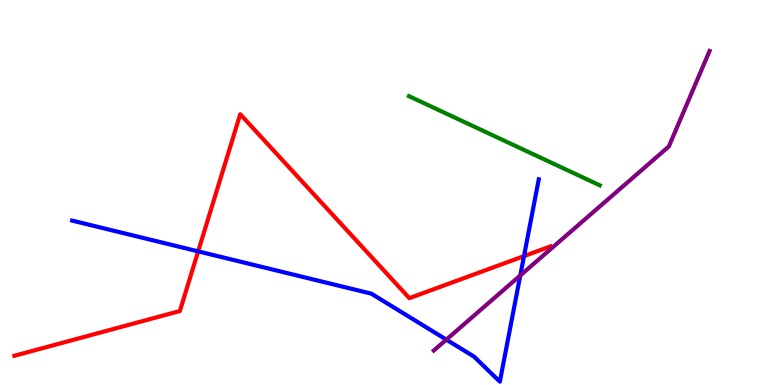[{'lines': ['blue', 'red'], 'intersections': [{'x': 2.56, 'y': 3.47}, {'x': 6.76, 'y': 3.35}]}, {'lines': ['green', 'red'], 'intersections': []}, {'lines': ['purple', 'red'], 'intersections': []}, {'lines': ['blue', 'green'], 'intersections': []}, {'lines': ['blue', 'purple'], 'intersections': [{'x': 5.76, 'y': 1.18}, {'x': 6.71, 'y': 2.85}]}, {'lines': ['green', 'purple'], 'intersections': []}]